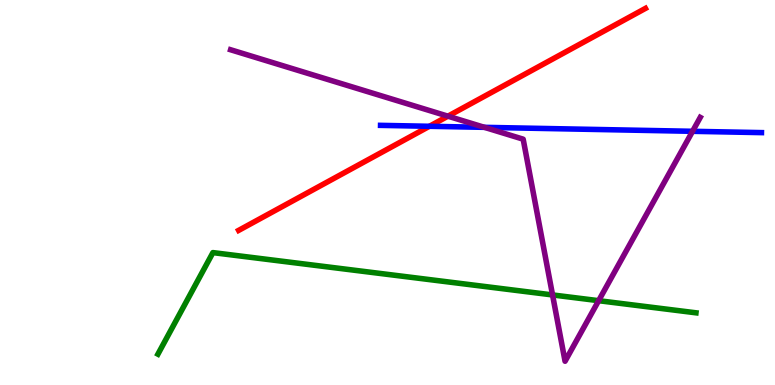[{'lines': ['blue', 'red'], 'intersections': [{'x': 5.54, 'y': 6.72}]}, {'lines': ['green', 'red'], 'intersections': []}, {'lines': ['purple', 'red'], 'intersections': [{'x': 5.78, 'y': 6.98}]}, {'lines': ['blue', 'green'], 'intersections': []}, {'lines': ['blue', 'purple'], 'intersections': [{'x': 6.25, 'y': 6.69}, {'x': 8.94, 'y': 6.59}]}, {'lines': ['green', 'purple'], 'intersections': [{'x': 7.13, 'y': 2.34}, {'x': 7.72, 'y': 2.19}]}]